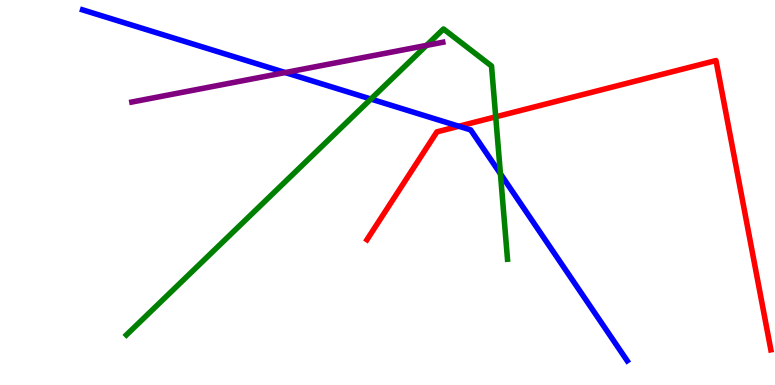[{'lines': ['blue', 'red'], 'intersections': [{'x': 5.92, 'y': 6.72}]}, {'lines': ['green', 'red'], 'intersections': [{'x': 6.4, 'y': 6.97}]}, {'lines': ['purple', 'red'], 'intersections': []}, {'lines': ['blue', 'green'], 'intersections': [{'x': 4.79, 'y': 7.43}, {'x': 6.46, 'y': 5.49}]}, {'lines': ['blue', 'purple'], 'intersections': [{'x': 3.68, 'y': 8.12}]}, {'lines': ['green', 'purple'], 'intersections': [{'x': 5.5, 'y': 8.82}]}]